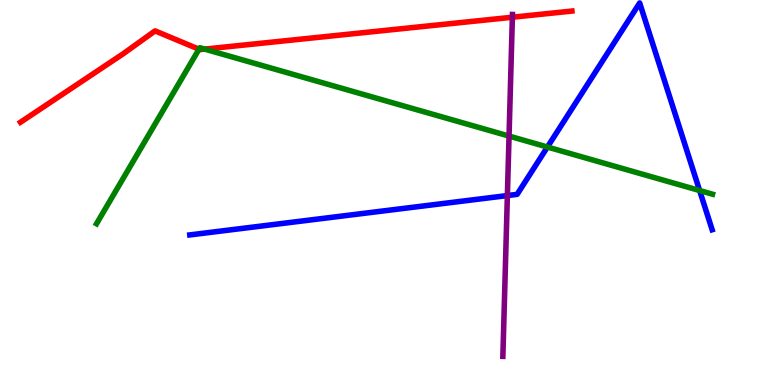[{'lines': ['blue', 'red'], 'intersections': []}, {'lines': ['green', 'red'], 'intersections': [{'x': 2.57, 'y': 8.72}, {'x': 2.64, 'y': 8.72}]}, {'lines': ['purple', 'red'], 'intersections': [{'x': 6.61, 'y': 9.55}]}, {'lines': ['blue', 'green'], 'intersections': [{'x': 7.06, 'y': 6.18}, {'x': 9.03, 'y': 5.05}]}, {'lines': ['blue', 'purple'], 'intersections': [{'x': 6.55, 'y': 4.92}]}, {'lines': ['green', 'purple'], 'intersections': [{'x': 6.57, 'y': 6.47}]}]